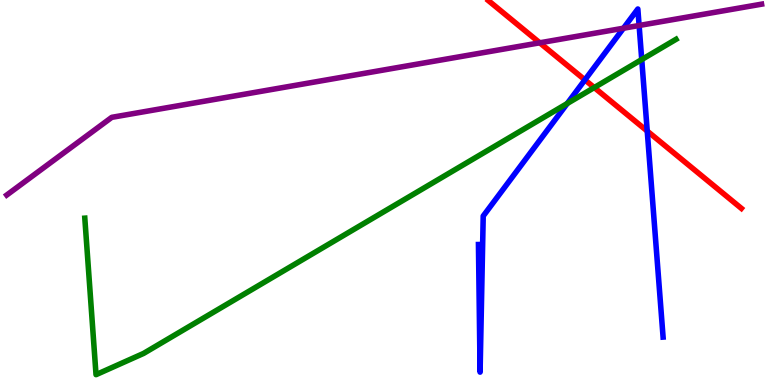[{'lines': ['blue', 'red'], 'intersections': [{'x': 7.55, 'y': 7.93}, {'x': 8.35, 'y': 6.6}]}, {'lines': ['green', 'red'], 'intersections': [{'x': 7.67, 'y': 7.73}]}, {'lines': ['purple', 'red'], 'intersections': [{'x': 6.96, 'y': 8.89}]}, {'lines': ['blue', 'green'], 'intersections': [{'x': 7.32, 'y': 7.31}, {'x': 8.28, 'y': 8.45}]}, {'lines': ['blue', 'purple'], 'intersections': [{'x': 8.04, 'y': 9.27}, {'x': 8.25, 'y': 9.34}]}, {'lines': ['green', 'purple'], 'intersections': []}]